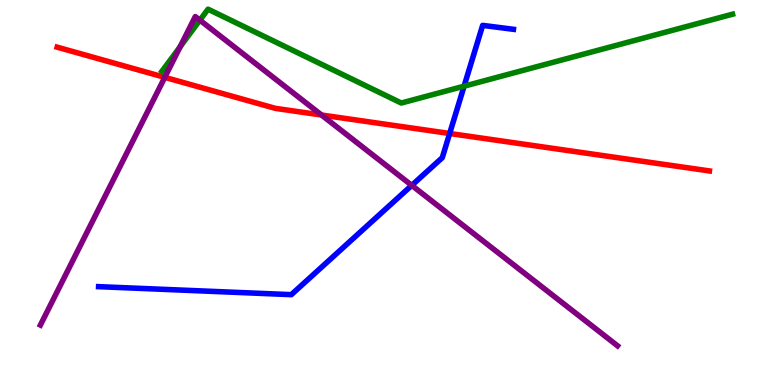[{'lines': ['blue', 'red'], 'intersections': [{'x': 5.8, 'y': 6.53}]}, {'lines': ['green', 'red'], 'intersections': []}, {'lines': ['purple', 'red'], 'intersections': [{'x': 2.13, 'y': 7.99}, {'x': 4.15, 'y': 7.01}]}, {'lines': ['blue', 'green'], 'intersections': [{'x': 5.99, 'y': 7.76}]}, {'lines': ['blue', 'purple'], 'intersections': [{'x': 5.31, 'y': 5.19}]}, {'lines': ['green', 'purple'], 'intersections': [{'x': 2.32, 'y': 8.79}, {'x': 2.58, 'y': 9.48}]}]